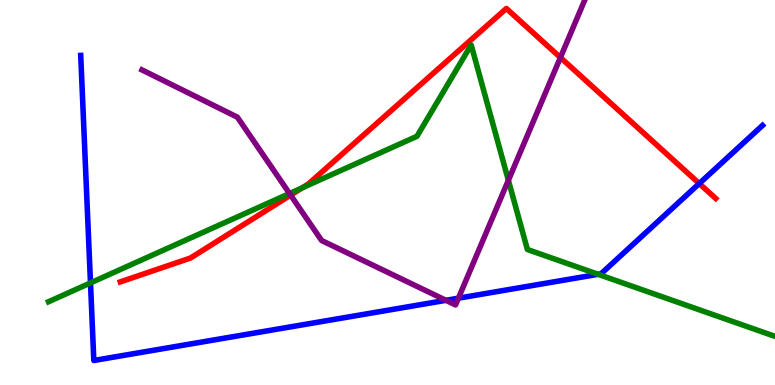[{'lines': ['blue', 'red'], 'intersections': [{'x': 9.02, 'y': 5.23}]}, {'lines': ['green', 'red'], 'intersections': [{'x': 3.9, 'y': 5.12}]}, {'lines': ['purple', 'red'], 'intersections': [{'x': 3.75, 'y': 4.93}, {'x': 7.23, 'y': 8.51}]}, {'lines': ['blue', 'green'], 'intersections': [{'x': 1.17, 'y': 2.65}, {'x': 7.72, 'y': 2.88}]}, {'lines': ['blue', 'purple'], 'intersections': [{'x': 5.75, 'y': 2.2}, {'x': 5.92, 'y': 2.26}]}, {'lines': ['green', 'purple'], 'intersections': [{'x': 3.74, 'y': 4.97}, {'x': 6.56, 'y': 5.32}]}]